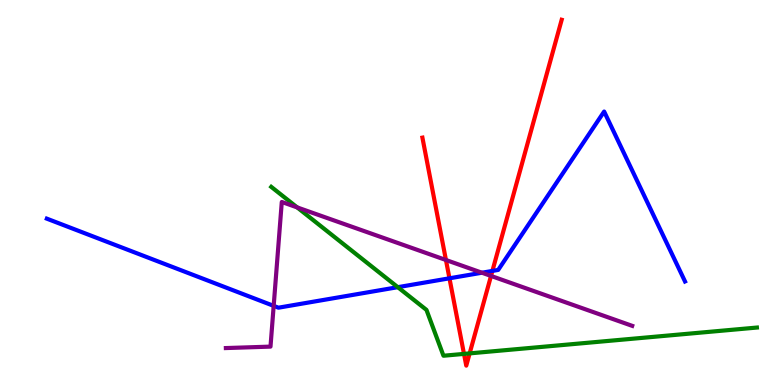[{'lines': ['blue', 'red'], 'intersections': [{'x': 5.8, 'y': 2.77}, {'x': 6.35, 'y': 2.96}]}, {'lines': ['green', 'red'], 'intersections': [{'x': 5.99, 'y': 0.808}, {'x': 6.06, 'y': 0.821}]}, {'lines': ['purple', 'red'], 'intersections': [{'x': 5.75, 'y': 3.25}, {'x': 6.34, 'y': 2.83}]}, {'lines': ['blue', 'green'], 'intersections': [{'x': 5.13, 'y': 2.54}]}, {'lines': ['blue', 'purple'], 'intersections': [{'x': 3.53, 'y': 2.06}, {'x': 6.22, 'y': 2.92}]}, {'lines': ['green', 'purple'], 'intersections': [{'x': 3.83, 'y': 4.61}]}]